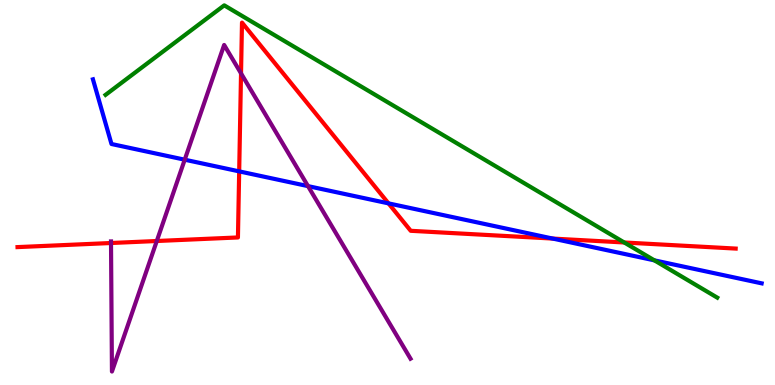[{'lines': ['blue', 'red'], 'intersections': [{'x': 3.09, 'y': 5.55}, {'x': 5.01, 'y': 4.72}, {'x': 7.13, 'y': 3.8}]}, {'lines': ['green', 'red'], 'intersections': [{'x': 8.05, 'y': 3.7}]}, {'lines': ['purple', 'red'], 'intersections': [{'x': 1.43, 'y': 3.69}, {'x': 2.02, 'y': 3.74}, {'x': 3.11, 'y': 8.09}]}, {'lines': ['blue', 'green'], 'intersections': [{'x': 8.44, 'y': 3.24}]}, {'lines': ['blue', 'purple'], 'intersections': [{'x': 2.38, 'y': 5.85}, {'x': 3.97, 'y': 5.17}]}, {'lines': ['green', 'purple'], 'intersections': []}]